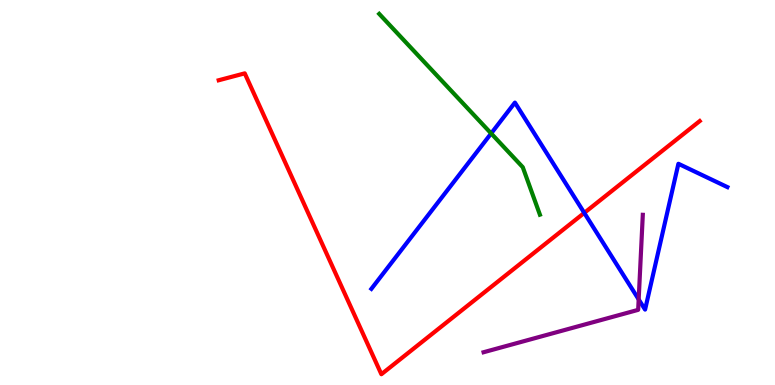[{'lines': ['blue', 'red'], 'intersections': [{'x': 7.54, 'y': 4.47}]}, {'lines': ['green', 'red'], 'intersections': []}, {'lines': ['purple', 'red'], 'intersections': []}, {'lines': ['blue', 'green'], 'intersections': [{'x': 6.34, 'y': 6.53}]}, {'lines': ['blue', 'purple'], 'intersections': [{'x': 8.24, 'y': 2.22}]}, {'lines': ['green', 'purple'], 'intersections': []}]